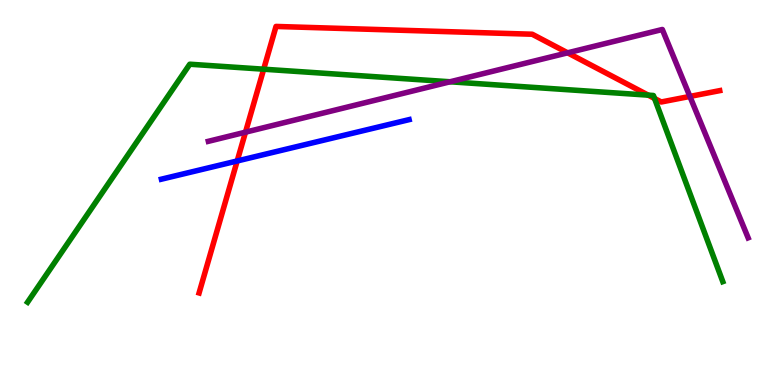[{'lines': ['blue', 'red'], 'intersections': [{'x': 3.06, 'y': 5.82}]}, {'lines': ['green', 'red'], 'intersections': [{'x': 3.4, 'y': 8.2}, {'x': 8.36, 'y': 7.53}, {'x': 8.45, 'y': 7.44}]}, {'lines': ['purple', 'red'], 'intersections': [{'x': 3.17, 'y': 6.57}, {'x': 7.32, 'y': 8.63}, {'x': 8.9, 'y': 7.5}]}, {'lines': ['blue', 'green'], 'intersections': []}, {'lines': ['blue', 'purple'], 'intersections': []}, {'lines': ['green', 'purple'], 'intersections': [{'x': 5.81, 'y': 7.88}]}]